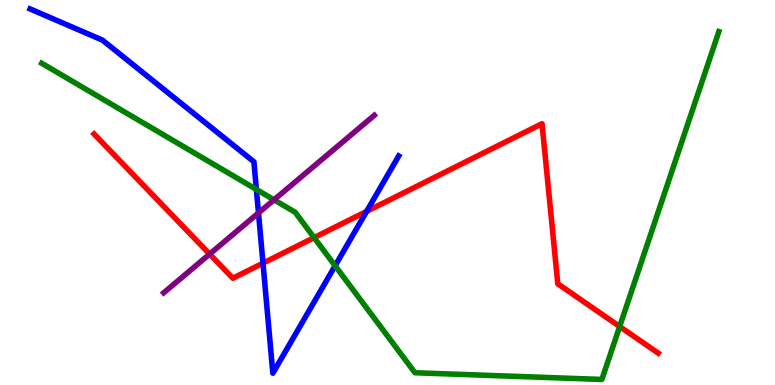[{'lines': ['blue', 'red'], 'intersections': [{'x': 3.39, 'y': 3.16}, {'x': 4.73, 'y': 4.51}]}, {'lines': ['green', 'red'], 'intersections': [{'x': 4.05, 'y': 3.83}, {'x': 8.0, 'y': 1.52}]}, {'lines': ['purple', 'red'], 'intersections': [{'x': 2.71, 'y': 3.4}]}, {'lines': ['blue', 'green'], 'intersections': [{'x': 3.31, 'y': 5.08}, {'x': 4.32, 'y': 3.1}]}, {'lines': ['blue', 'purple'], 'intersections': [{'x': 3.34, 'y': 4.47}]}, {'lines': ['green', 'purple'], 'intersections': [{'x': 3.54, 'y': 4.81}]}]